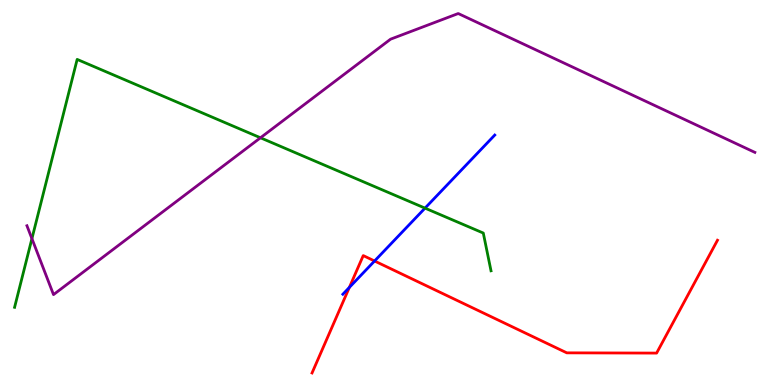[{'lines': ['blue', 'red'], 'intersections': [{'x': 4.51, 'y': 2.54}, {'x': 4.83, 'y': 3.22}]}, {'lines': ['green', 'red'], 'intersections': []}, {'lines': ['purple', 'red'], 'intersections': []}, {'lines': ['blue', 'green'], 'intersections': [{'x': 5.48, 'y': 4.59}]}, {'lines': ['blue', 'purple'], 'intersections': []}, {'lines': ['green', 'purple'], 'intersections': [{'x': 0.412, 'y': 3.8}, {'x': 3.36, 'y': 6.42}]}]